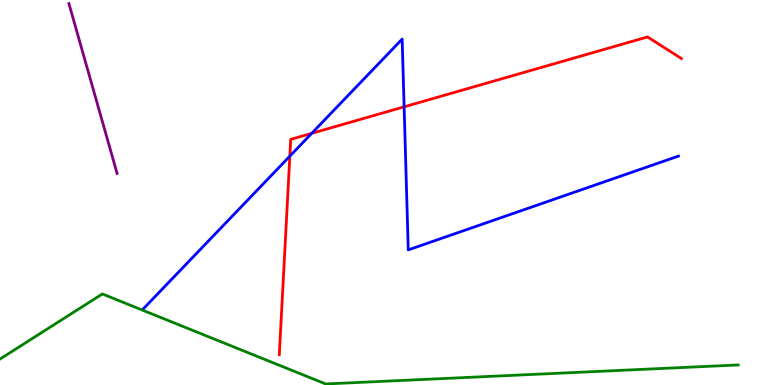[{'lines': ['blue', 'red'], 'intersections': [{'x': 3.74, 'y': 5.94}, {'x': 4.02, 'y': 6.54}, {'x': 5.21, 'y': 7.23}]}, {'lines': ['green', 'red'], 'intersections': []}, {'lines': ['purple', 'red'], 'intersections': []}, {'lines': ['blue', 'green'], 'intersections': []}, {'lines': ['blue', 'purple'], 'intersections': []}, {'lines': ['green', 'purple'], 'intersections': []}]